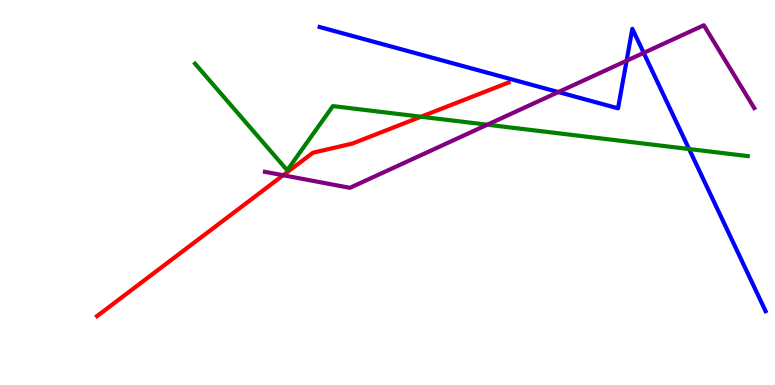[{'lines': ['blue', 'red'], 'intersections': []}, {'lines': ['green', 'red'], 'intersections': [{'x': 5.43, 'y': 6.97}]}, {'lines': ['purple', 'red'], 'intersections': [{'x': 3.65, 'y': 5.45}]}, {'lines': ['blue', 'green'], 'intersections': [{'x': 8.89, 'y': 6.13}]}, {'lines': ['blue', 'purple'], 'intersections': [{'x': 7.2, 'y': 7.61}, {'x': 8.09, 'y': 8.42}, {'x': 8.31, 'y': 8.63}]}, {'lines': ['green', 'purple'], 'intersections': [{'x': 6.29, 'y': 6.76}]}]